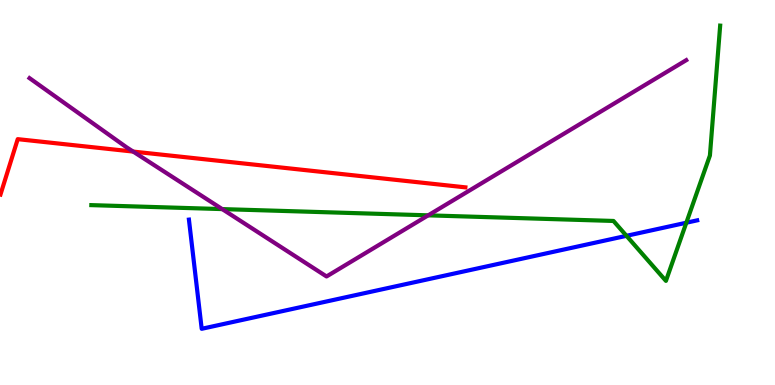[{'lines': ['blue', 'red'], 'intersections': []}, {'lines': ['green', 'red'], 'intersections': []}, {'lines': ['purple', 'red'], 'intersections': [{'x': 1.72, 'y': 6.06}]}, {'lines': ['blue', 'green'], 'intersections': [{'x': 8.08, 'y': 3.87}, {'x': 8.86, 'y': 4.21}]}, {'lines': ['blue', 'purple'], 'intersections': []}, {'lines': ['green', 'purple'], 'intersections': [{'x': 2.87, 'y': 4.57}, {'x': 5.52, 'y': 4.41}]}]